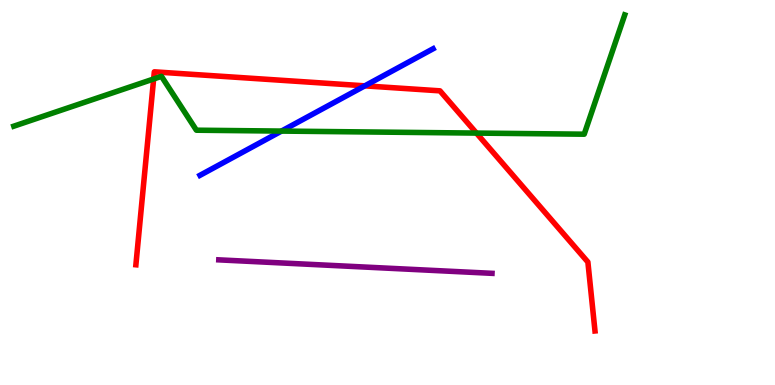[{'lines': ['blue', 'red'], 'intersections': [{'x': 4.71, 'y': 7.77}]}, {'lines': ['green', 'red'], 'intersections': [{'x': 1.98, 'y': 7.95}, {'x': 6.15, 'y': 6.54}]}, {'lines': ['purple', 'red'], 'intersections': []}, {'lines': ['blue', 'green'], 'intersections': [{'x': 3.63, 'y': 6.6}]}, {'lines': ['blue', 'purple'], 'intersections': []}, {'lines': ['green', 'purple'], 'intersections': []}]